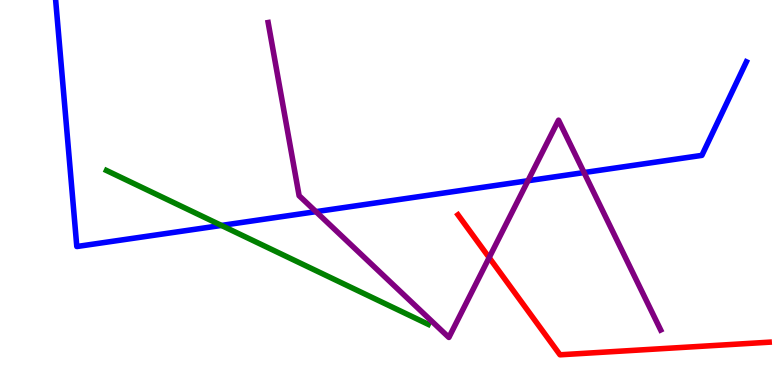[{'lines': ['blue', 'red'], 'intersections': []}, {'lines': ['green', 'red'], 'intersections': []}, {'lines': ['purple', 'red'], 'intersections': [{'x': 6.31, 'y': 3.31}]}, {'lines': ['blue', 'green'], 'intersections': [{'x': 2.86, 'y': 4.14}]}, {'lines': ['blue', 'purple'], 'intersections': [{'x': 4.08, 'y': 4.5}, {'x': 6.81, 'y': 5.31}, {'x': 7.54, 'y': 5.52}]}, {'lines': ['green', 'purple'], 'intersections': []}]